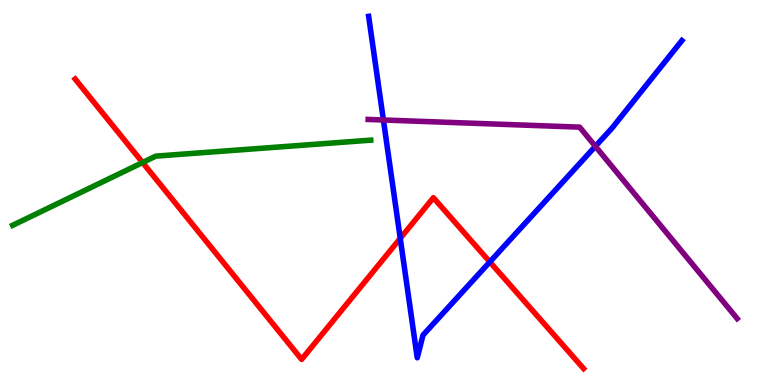[{'lines': ['blue', 'red'], 'intersections': [{'x': 5.16, 'y': 3.81}, {'x': 6.32, 'y': 3.2}]}, {'lines': ['green', 'red'], 'intersections': [{'x': 1.84, 'y': 5.78}]}, {'lines': ['purple', 'red'], 'intersections': []}, {'lines': ['blue', 'green'], 'intersections': []}, {'lines': ['blue', 'purple'], 'intersections': [{'x': 4.95, 'y': 6.88}, {'x': 7.68, 'y': 6.2}]}, {'lines': ['green', 'purple'], 'intersections': []}]